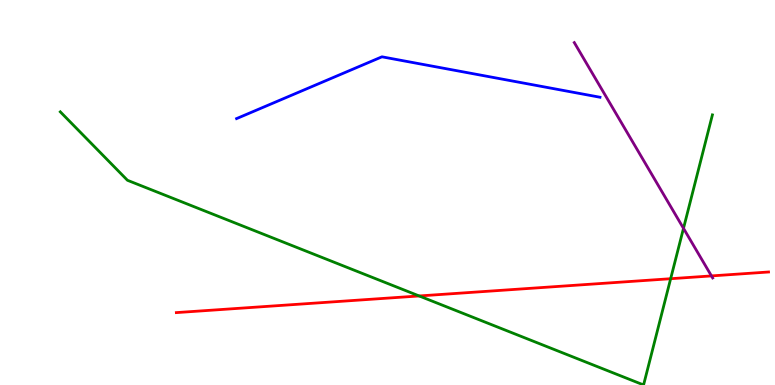[{'lines': ['blue', 'red'], 'intersections': []}, {'lines': ['green', 'red'], 'intersections': [{'x': 5.41, 'y': 2.31}, {'x': 8.65, 'y': 2.76}]}, {'lines': ['purple', 'red'], 'intersections': [{'x': 9.18, 'y': 2.83}]}, {'lines': ['blue', 'green'], 'intersections': []}, {'lines': ['blue', 'purple'], 'intersections': []}, {'lines': ['green', 'purple'], 'intersections': [{'x': 8.82, 'y': 4.07}]}]